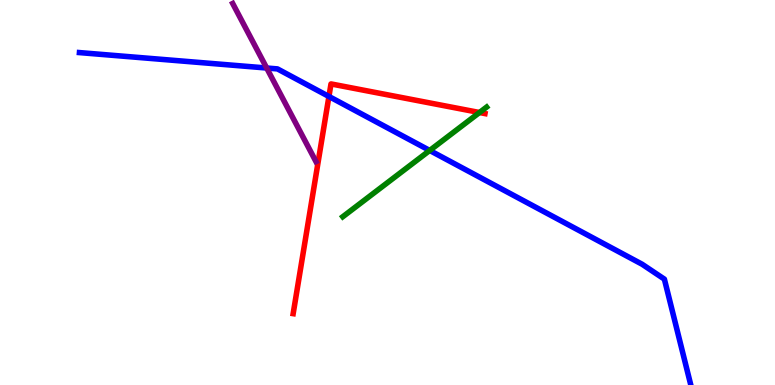[{'lines': ['blue', 'red'], 'intersections': [{'x': 4.24, 'y': 7.49}]}, {'lines': ['green', 'red'], 'intersections': [{'x': 6.19, 'y': 7.08}]}, {'lines': ['purple', 'red'], 'intersections': []}, {'lines': ['blue', 'green'], 'intersections': [{'x': 5.54, 'y': 6.09}]}, {'lines': ['blue', 'purple'], 'intersections': [{'x': 3.44, 'y': 8.23}]}, {'lines': ['green', 'purple'], 'intersections': []}]